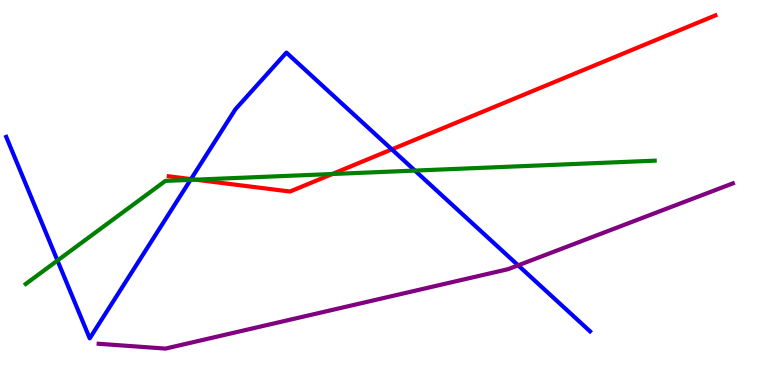[{'lines': ['blue', 'red'], 'intersections': [{'x': 2.46, 'y': 5.35}, {'x': 5.06, 'y': 6.12}]}, {'lines': ['green', 'red'], 'intersections': [{'x': 2.52, 'y': 5.33}, {'x': 4.29, 'y': 5.48}]}, {'lines': ['purple', 'red'], 'intersections': []}, {'lines': ['blue', 'green'], 'intersections': [{'x': 0.742, 'y': 3.23}, {'x': 2.46, 'y': 5.33}, {'x': 5.35, 'y': 5.57}]}, {'lines': ['blue', 'purple'], 'intersections': [{'x': 6.69, 'y': 3.11}]}, {'lines': ['green', 'purple'], 'intersections': []}]